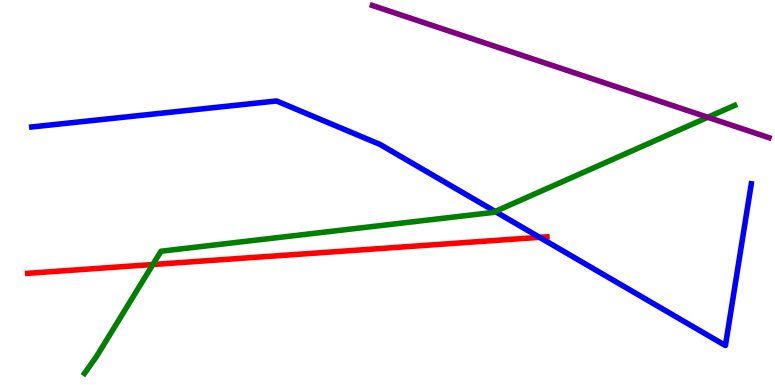[{'lines': ['blue', 'red'], 'intersections': [{'x': 6.96, 'y': 3.84}]}, {'lines': ['green', 'red'], 'intersections': [{'x': 1.97, 'y': 3.13}]}, {'lines': ['purple', 'red'], 'intersections': []}, {'lines': ['blue', 'green'], 'intersections': [{'x': 6.39, 'y': 4.51}]}, {'lines': ['blue', 'purple'], 'intersections': []}, {'lines': ['green', 'purple'], 'intersections': [{'x': 9.13, 'y': 6.95}]}]